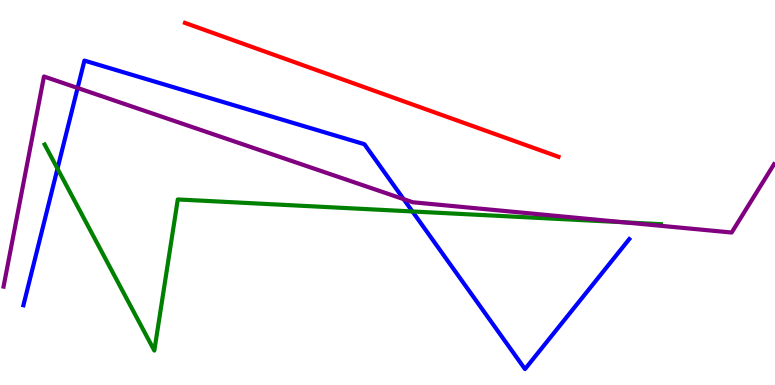[{'lines': ['blue', 'red'], 'intersections': []}, {'lines': ['green', 'red'], 'intersections': []}, {'lines': ['purple', 'red'], 'intersections': []}, {'lines': ['blue', 'green'], 'intersections': [{'x': 0.742, 'y': 5.62}, {'x': 5.32, 'y': 4.51}]}, {'lines': ['blue', 'purple'], 'intersections': [{'x': 1.0, 'y': 7.72}, {'x': 5.21, 'y': 4.83}]}, {'lines': ['green', 'purple'], 'intersections': [{'x': 8.05, 'y': 4.23}]}]